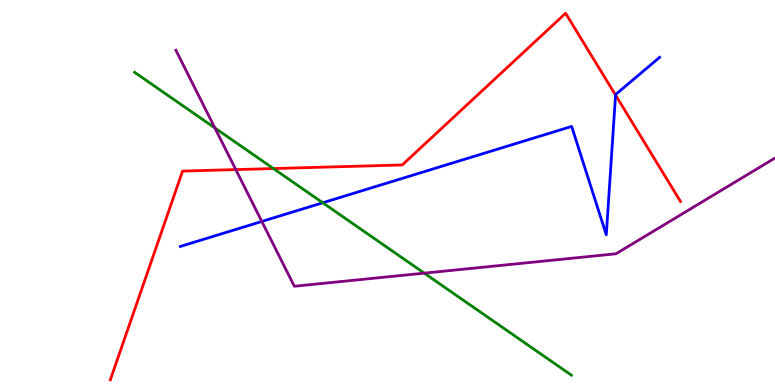[{'lines': ['blue', 'red'], 'intersections': [{'x': 7.94, 'y': 7.53}]}, {'lines': ['green', 'red'], 'intersections': [{'x': 3.53, 'y': 5.62}]}, {'lines': ['purple', 'red'], 'intersections': [{'x': 3.04, 'y': 5.59}]}, {'lines': ['blue', 'green'], 'intersections': [{'x': 4.16, 'y': 4.73}]}, {'lines': ['blue', 'purple'], 'intersections': [{'x': 3.38, 'y': 4.25}]}, {'lines': ['green', 'purple'], 'intersections': [{'x': 2.77, 'y': 6.68}, {'x': 5.47, 'y': 2.91}]}]